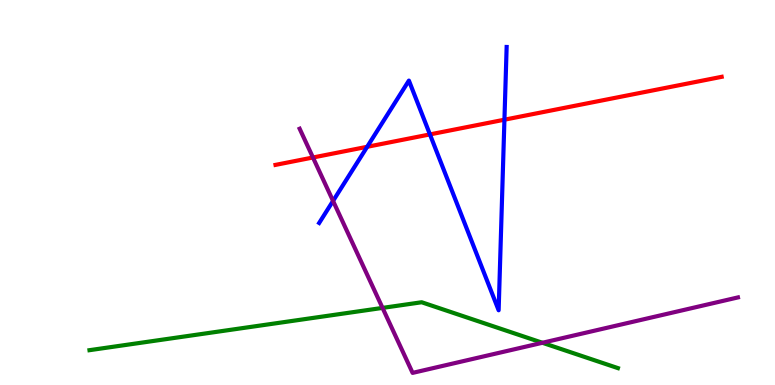[{'lines': ['blue', 'red'], 'intersections': [{'x': 4.74, 'y': 6.19}, {'x': 5.55, 'y': 6.51}, {'x': 6.51, 'y': 6.89}]}, {'lines': ['green', 'red'], 'intersections': []}, {'lines': ['purple', 'red'], 'intersections': [{'x': 4.04, 'y': 5.91}]}, {'lines': ['blue', 'green'], 'intersections': []}, {'lines': ['blue', 'purple'], 'intersections': [{'x': 4.3, 'y': 4.78}]}, {'lines': ['green', 'purple'], 'intersections': [{'x': 4.94, 'y': 2.0}, {'x': 7.0, 'y': 1.1}]}]